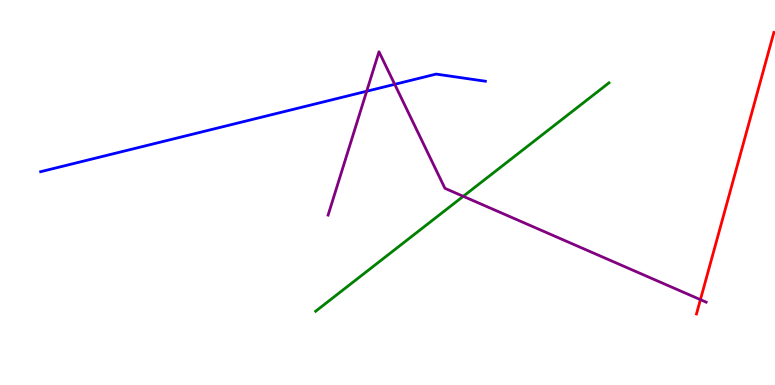[{'lines': ['blue', 'red'], 'intersections': []}, {'lines': ['green', 'red'], 'intersections': []}, {'lines': ['purple', 'red'], 'intersections': [{'x': 9.04, 'y': 2.22}]}, {'lines': ['blue', 'green'], 'intersections': []}, {'lines': ['blue', 'purple'], 'intersections': [{'x': 4.73, 'y': 7.63}, {'x': 5.09, 'y': 7.81}]}, {'lines': ['green', 'purple'], 'intersections': [{'x': 5.98, 'y': 4.9}]}]